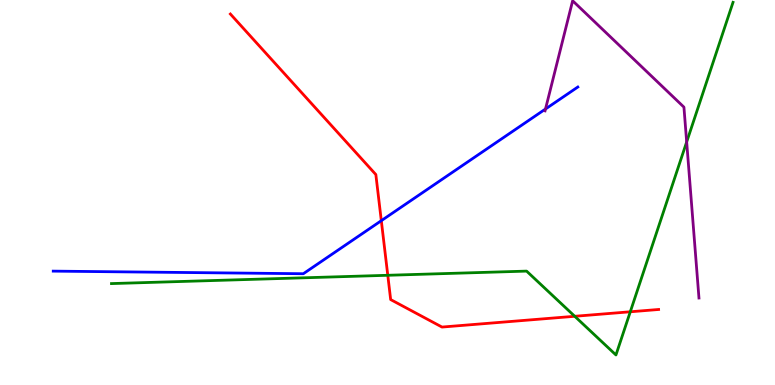[{'lines': ['blue', 'red'], 'intersections': [{'x': 4.92, 'y': 4.27}]}, {'lines': ['green', 'red'], 'intersections': [{'x': 5.0, 'y': 2.85}, {'x': 7.42, 'y': 1.78}, {'x': 8.13, 'y': 1.9}]}, {'lines': ['purple', 'red'], 'intersections': []}, {'lines': ['blue', 'green'], 'intersections': []}, {'lines': ['blue', 'purple'], 'intersections': [{'x': 7.04, 'y': 7.17}]}, {'lines': ['green', 'purple'], 'intersections': [{'x': 8.86, 'y': 6.31}]}]